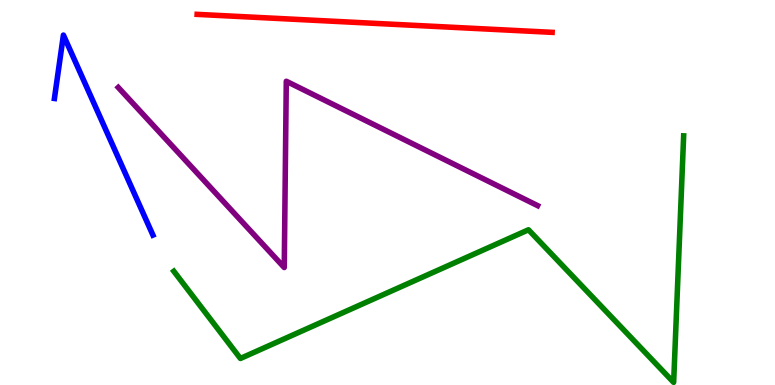[{'lines': ['blue', 'red'], 'intersections': []}, {'lines': ['green', 'red'], 'intersections': []}, {'lines': ['purple', 'red'], 'intersections': []}, {'lines': ['blue', 'green'], 'intersections': []}, {'lines': ['blue', 'purple'], 'intersections': []}, {'lines': ['green', 'purple'], 'intersections': []}]